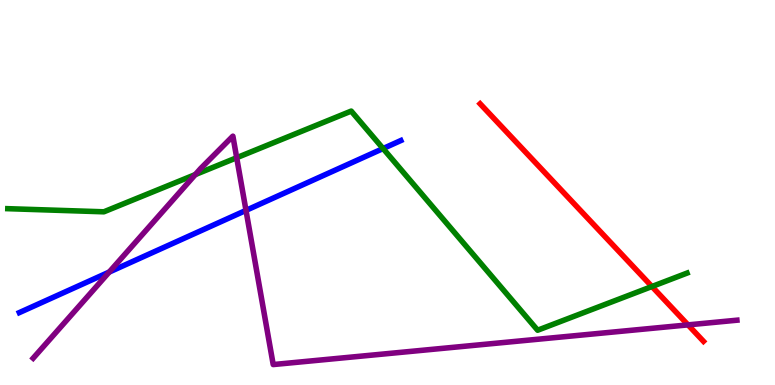[{'lines': ['blue', 'red'], 'intersections': []}, {'lines': ['green', 'red'], 'intersections': [{'x': 8.41, 'y': 2.56}]}, {'lines': ['purple', 'red'], 'intersections': [{'x': 8.88, 'y': 1.56}]}, {'lines': ['blue', 'green'], 'intersections': [{'x': 4.94, 'y': 6.14}]}, {'lines': ['blue', 'purple'], 'intersections': [{'x': 1.41, 'y': 2.93}, {'x': 3.17, 'y': 4.54}]}, {'lines': ['green', 'purple'], 'intersections': [{'x': 2.52, 'y': 5.47}, {'x': 3.05, 'y': 5.9}]}]